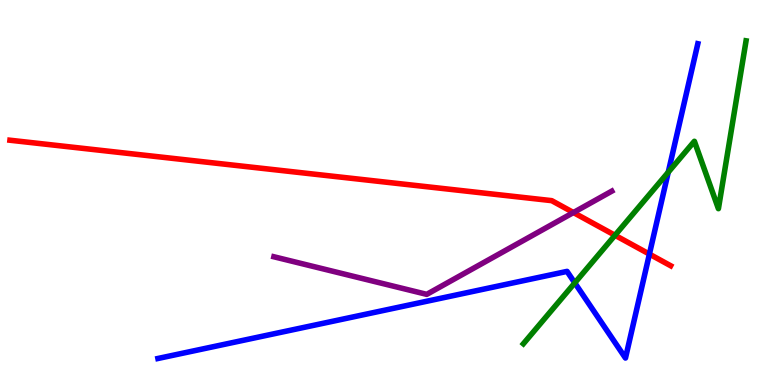[{'lines': ['blue', 'red'], 'intersections': [{'x': 8.38, 'y': 3.4}]}, {'lines': ['green', 'red'], 'intersections': [{'x': 7.94, 'y': 3.89}]}, {'lines': ['purple', 'red'], 'intersections': [{'x': 7.4, 'y': 4.48}]}, {'lines': ['blue', 'green'], 'intersections': [{'x': 7.42, 'y': 2.65}, {'x': 8.62, 'y': 5.53}]}, {'lines': ['blue', 'purple'], 'intersections': []}, {'lines': ['green', 'purple'], 'intersections': []}]